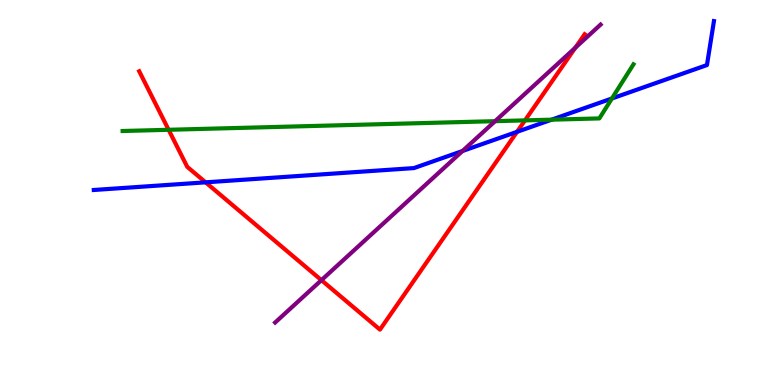[{'lines': ['blue', 'red'], 'intersections': [{'x': 2.65, 'y': 5.26}, {'x': 6.67, 'y': 6.58}]}, {'lines': ['green', 'red'], 'intersections': [{'x': 2.18, 'y': 6.63}, {'x': 6.77, 'y': 6.87}]}, {'lines': ['purple', 'red'], 'intersections': [{'x': 4.15, 'y': 2.72}, {'x': 7.42, 'y': 8.76}]}, {'lines': ['blue', 'green'], 'intersections': [{'x': 7.12, 'y': 6.89}, {'x': 7.9, 'y': 7.44}]}, {'lines': ['blue', 'purple'], 'intersections': [{'x': 5.97, 'y': 6.08}]}, {'lines': ['green', 'purple'], 'intersections': [{'x': 6.39, 'y': 6.85}]}]